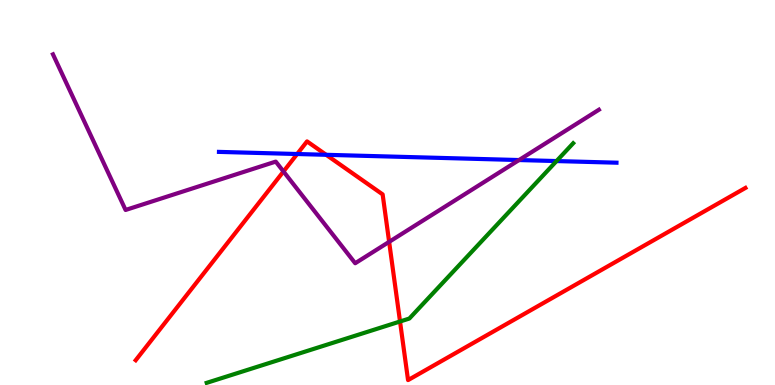[{'lines': ['blue', 'red'], 'intersections': [{'x': 3.83, 'y': 6.0}, {'x': 4.21, 'y': 5.98}]}, {'lines': ['green', 'red'], 'intersections': [{'x': 5.16, 'y': 1.65}]}, {'lines': ['purple', 'red'], 'intersections': [{'x': 3.66, 'y': 5.55}, {'x': 5.02, 'y': 3.72}]}, {'lines': ['blue', 'green'], 'intersections': [{'x': 7.18, 'y': 5.82}]}, {'lines': ['blue', 'purple'], 'intersections': [{'x': 6.7, 'y': 5.84}]}, {'lines': ['green', 'purple'], 'intersections': []}]